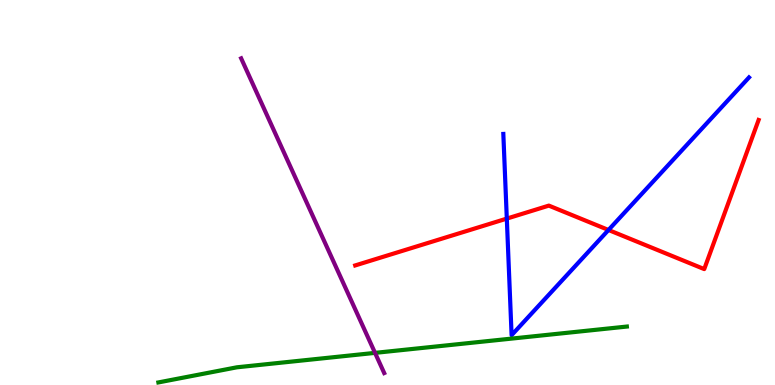[{'lines': ['blue', 'red'], 'intersections': [{'x': 6.54, 'y': 4.32}, {'x': 7.85, 'y': 4.03}]}, {'lines': ['green', 'red'], 'intersections': []}, {'lines': ['purple', 'red'], 'intersections': []}, {'lines': ['blue', 'green'], 'intersections': []}, {'lines': ['blue', 'purple'], 'intersections': []}, {'lines': ['green', 'purple'], 'intersections': [{'x': 4.84, 'y': 0.834}]}]